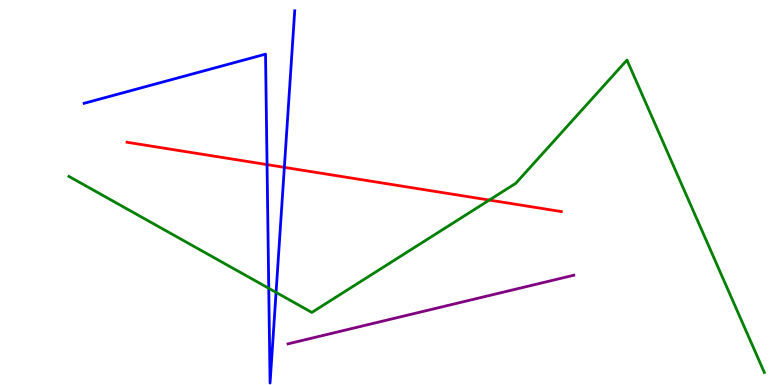[{'lines': ['blue', 'red'], 'intersections': [{'x': 3.45, 'y': 5.72}, {'x': 3.67, 'y': 5.65}]}, {'lines': ['green', 'red'], 'intersections': [{'x': 6.31, 'y': 4.8}]}, {'lines': ['purple', 'red'], 'intersections': []}, {'lines': ['blue', 'green'], 'intersections': [{'x': 3.47, 'y': 2.51}, {'x': 3.56, 'y': 2.41}]}, {'lines': ['blue', 'purple'], 'intersections': []}, {'lines': ['green', 'purple'], 'intersections': []}]